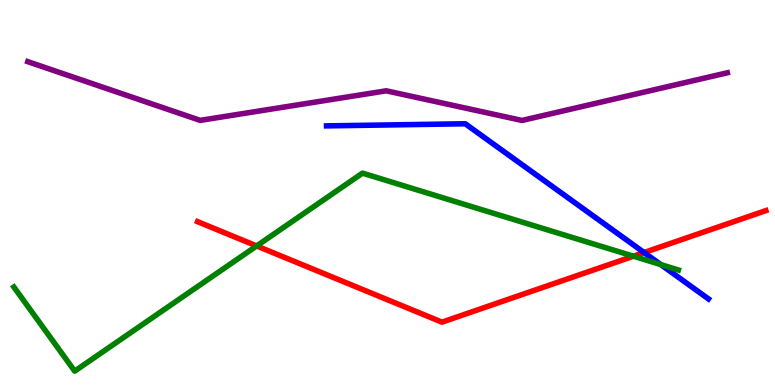[{'lines': ['blue', 'red'], 'intersections': [{'x': 8.31, 'y': 3.44}]}, {'lines': ['green', 'red'], 'intersections': [{'x': 3.31, 'y': 3.61}, {'x': 8.17, 'y': 3.35}]}, {'lines': ['purple', 'red'], 'intersections': []}, {'lines': ['blue', 'green'], 'intersections': [{'x': 8.53, 'y': 3.13}]}, {'lines': ['blue', 'purple'], 'intersections': []}, {'lines': ['green', 'purple'], 'intersections': []}]